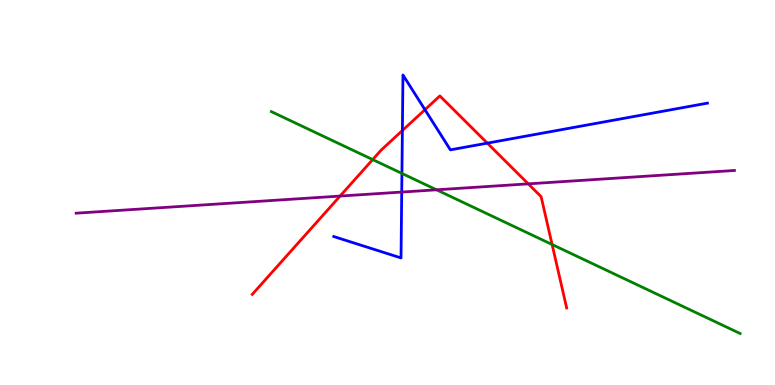[{'lines': ['blue', 'red'], 'intersections': [{'x': 5.19, 'y': 6.61}, {'x': 5.48, 'y': 7.15}, {'x': 6.29, 'y': 6.28}]}, {'lines': ['green', 'red'], 'intersections': [{'x': 4.81, 'y': 5.86}, {'x': 7.12, 'y': 3.65}]}, {'lines': ['purple', 'red'], 'intersections': [{'x': 4.39, 'y': 4.91}, {'x': 6.82, 'y': 5.22}]}, {'lines': ['blue', 'green'], 'intersections': [{'x': 5.19, 'y': 5.5}]}, {'lines': ['blue', 'purple'], 'intersections': [{'x': 5.18, 'y': 5.01}]}, {'lines': ['green', 'purple'], 'intersections': [{'x': 5.63, 'y': 5.07}]}]